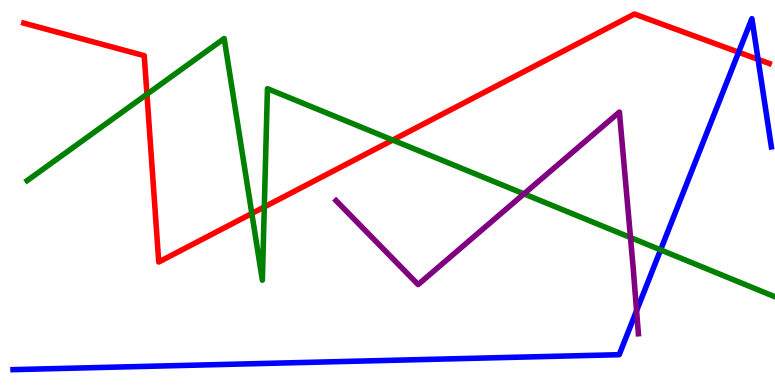[{'lines': ['blue', 'red'], 'intersections': [{'x': 9.53, 'y': 8.64}, {'x': 9.78, 'y': 8.46}]}, {'lines': ['green', 'red'], 'intersections': [{'x': 1.9, 'y': 7.55}, {'x': 3.25, 'y': 4.45}, {'x': 3.41, 'y': 4.62}, {'x': 5.07, 'y': 6.36}]}, {'lines': ['purple', 'red'], 'intersections': []}, {'lines': ['blue', 'green'], 'intersections': [{'x': 8.52, 'y': 3.51}]}, {'lines': ['blue', 'purple'], 'intersections': [{'x': 8.21, 'y': 1.93}]}, {'lines': ['green', 'purple'], 'intersections': [{'x': 6.76, 'y': 4.96}, {'x': 8.14, 'y': 3.83}]}]